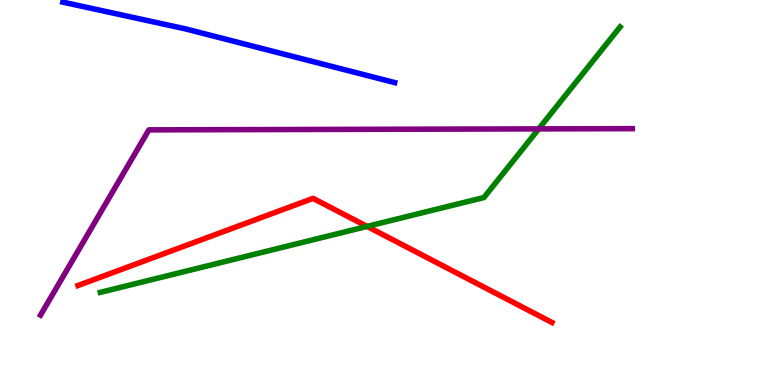[{'lines': ['blue', 'red'], 'intersections': []}, {'lines': ['green', 'red'], 'intersections': [{'x': 4.74, 'y': 4.12}]}, {'lines': ['purple', 'red'], 'intersections': []}, {'lines': ['blue', 'green'], 'intersections': []}, {'lines': ['blue', 'purple'], 'intersections': []}, {'lines': ['green', 'purple'], 'intersections': [{'x': 6.95, 'y': 6.65}]}]